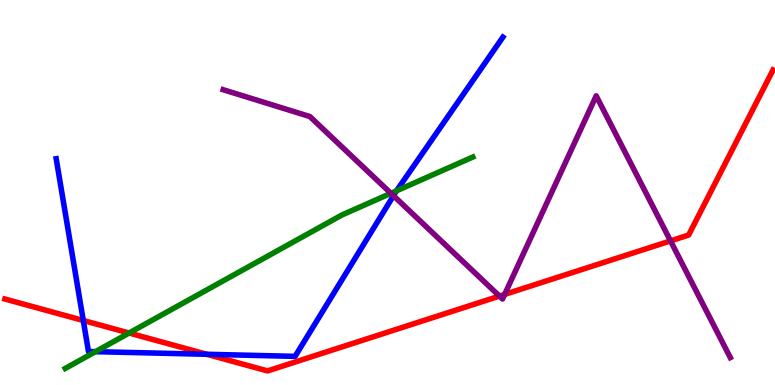[{'lines': ['blue', 'red'], 'intersections': [{'x': 1.07, 'y': 1.68}, {'x': 2.67, 'y': 0.798}]}, {'lines': ['green', 'red'], 'intersections': [{'x': 1.67, 'y': 1.35}]}, {'lines': ['purple', 'red'], 'intersections': [{'x': 6.44, 'y': 2.31}, {'x': 6.51, 'y': 2.35}, {'x': 8.65, 'y': 3.74}]}, {'lines': ['blue', 'green'], 'intersections': [{'x': 1.23, 'y': 0.866}, {'x': 5.12, 'y': 5.04}]}, {'lines': ['blue', 'purple'], 'intersections': [{'x': 5.08, 'y': 4.92}]}, {'lines': ['green', 'purple'], 'intersections': [{'x': 5.04, 'y': 4.98}]}]